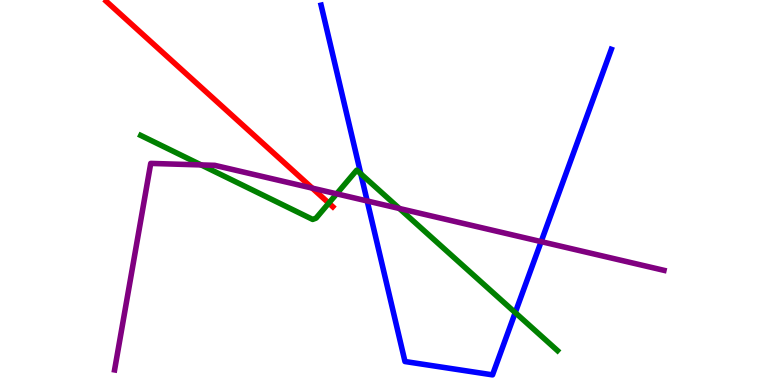[{'lines': ['blue', 'red'], 'intersections': []}, {'lines': ['green', 'red'], 'intersections': [{'x': 4.24, 'y': 4.72}]}, {'lines': ['purple', 'red'], 'intersections': [{'x': 4.03, 'y': 5.11}]}, {'lines': ['blue', 'green'], 'intersections': [{'x': 4.66, 'y': 5.49}, {'x': 6.65, 'y': 1.88}]}, {'lines': ['blue', 'purple'], 'intersections': [{'x': 4.74, 'y': 4.78}, {'x': 6.98, 'y': 3.72}]}, {'lines': ['green', 'purple'], 'intersections': [{'x': 2.6, 'y': 5.72}, {'x': 4.34, 'y': 4.97}, {'x': 5.15, 'y': 4.58}]}]